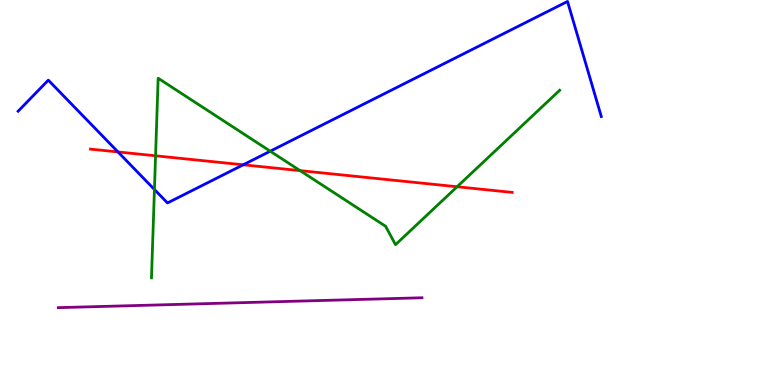[{'lines': ['blue', 'red'], 'intersections': [{'x': 1.52, 'y': 6.05}, {'x': 3.14, 'y': 5.72}]}, {'lines': ['green', 'red'], 'intersections': [{'x': 2.01, 'y': 5.95}, {'x': 3.87, 'y': 5.57}, {'x': 5.9, 'y': 5.15}]}, {'lines': ['purple', 'red'], 'intersections': []}, {'lines': ['blue', 'green'], 'intersections': [{'x': 1.99, 'y': 5.08}, {'x': 3.49, 'y': 6.07}]}, {'lines': ['blue', 'purple'], 'intersections': []}, {'lines': ['green', 'purple'], 'intersections': []}]